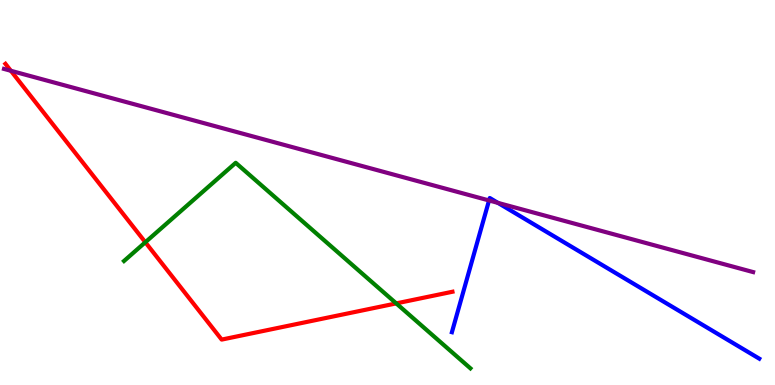[{'lines': ['blue', 'red'], 'intersections': []}, {'lines': ['green', 'red'], 'intersections': [{'x': 1.88, 'y': 3.71}, {'x': 5.11, 'y': 2.12}]}, {'lines': ['purple', 'red'], 'intersections': [{'x': 0.14, 'y': 8.16}]}, {'lines': ['blue', 'green'], 'intersections': []}, {'lines': ['blue', 'purple'], 'intersections': [{'x': 6.31, 'y': 4.79}, {'x': 6.42, 'y': 4.73}]}, {'lines': ['green', 'purple'], 'intersections': []}]